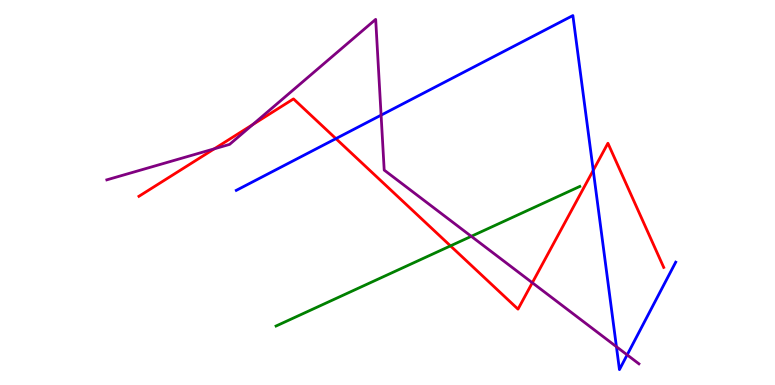[{'lines': ['blue', 'red'], 'intersections': [{'x': 4.33, 'y': 6.4}, {'x': 7.65, 'y': 5.58}]}, {'lines': ['green', 'red'], 'intersections': [{'x': 5.81, 'y': 3.61}]}, {'lines': ['purple', 'red'], 'intersections': [{'x': 2.76, 'y': 6.13}, {'x': 3.26, 'y': 6.76}, {'x': 6.87, 'y': 2.66}]}, {'lines': ['blue', 'green'], 'intersections': []}, {'lines': ['blue', 'purple'], 'intersections': [{'x': 4.92, 'y': 7.01}, {'x': 7.95, 'y': 0.995}, {'x': 8.09, 'y': 0.783}]}, {'lines': ['green', 'purple'], 'intersections': [{'x': 6.08, 'y': 3.86}]}]